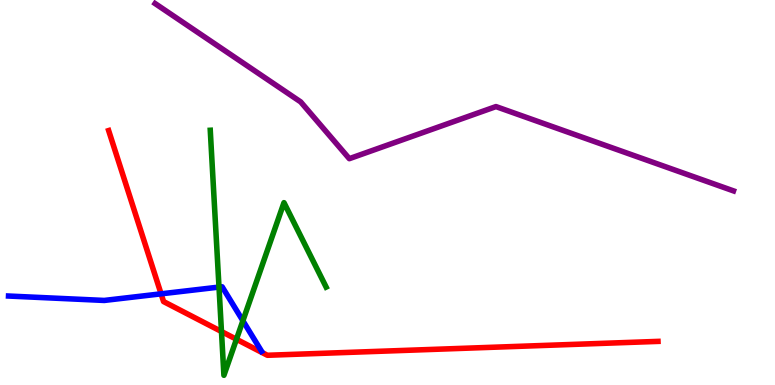[{'lines': ['blue', 'red'], 'intersections': [{'x': 2.08, 'y': 2.37}]}, {'lines': ['green', 'red'], 'intersections': [{'x': 2.86, 'y': 1.39}, {'x': 3.05, 'y': 1.19}]}, {'lines': ['purple', 'red'], 'intersections': []}, {'lines': ['blue', 'green'], 'intersections': [{'x': 2.83, 'y': 2.54}, {'x': 3.13, 'y': 1.67}]}, {'lines': ['blue', 'purple'], 'intersections': []}, {'lines': ['green', 'purple'], 'intersections': []}]